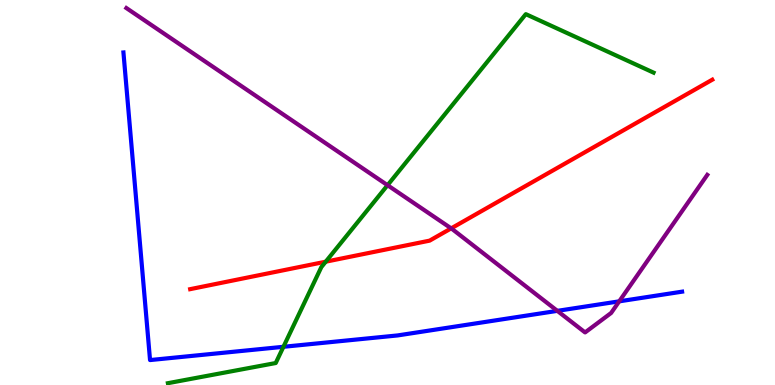[{'lines': ['blue', 'red'], 'intersections': []}, {'lines': ['green', 'red'], 'intersections': [{'x': 4.2, 'y': 3.2}]}, {'lines': ['purple', 'red'], 'intersections': [{'x': 5.82, 'y': 4.07}]}, {'lines': ['blue', 'green'], 'intersections': [{'x': 3.66, 'y': 0.992}]}, {'lines': ['blue', 'purple'], 'intersections': [{'x': 7.19, 'y': 1.93}, {'x': 7.99, 'y': 2.17}]}, {'lines': ['green', 'purple'], 'intersections': [{'x': 5.0, 'y': 5.19}]}]